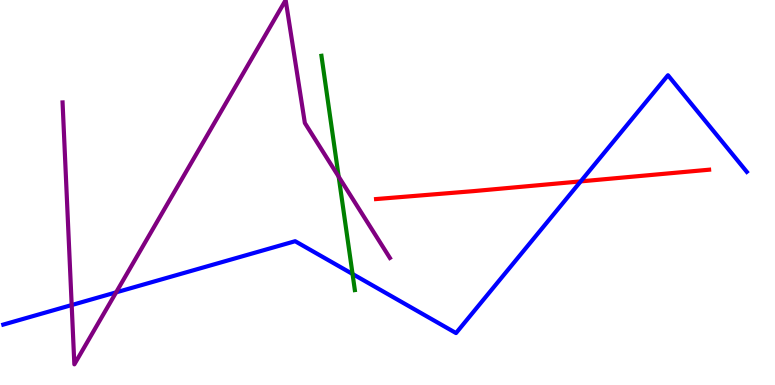[{'lines': ['blue', 'red'], 'intersections': [{'x': 7.49, 'y': 5.29}]}, {'lines': ['green', 'red'], 'intersections': []}, {'lines': ['purple', 'red'], 'intersections': []}, {'lines': ['blue', 'green'], 'intersections': [{'x': 4.55, 'y': 2.88}]}, {'lines': ['blue', 'purple'], 'intersections': [{'x': 0.925, 'y': 2.08}, {'x': 1.5, 'y': 2.41}]}, {'lines': ['green', 'purple'], 'intersections': [{'x': 4.37, 'y': 5.41}]}]